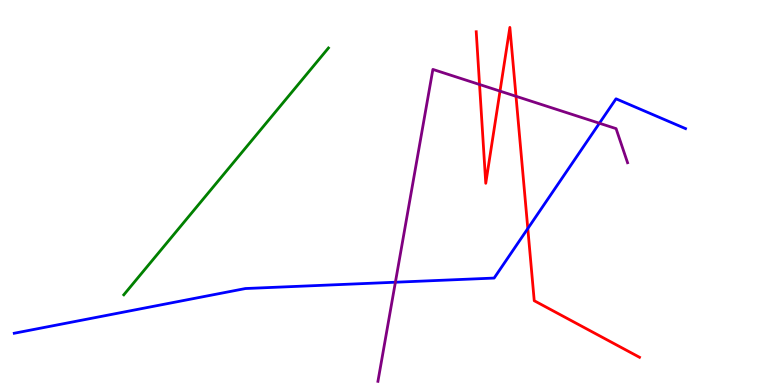[{'lines': ['blue', 'red'], 'intersections': [{'x': 6.81, 'y': 4.06}]}, {'lines': ['green', 'red'], 'intersections': []}, {'lines': ['purple', 'red'], 'intersections': [{'x': 6.19, 'y': 7.81}, {'x': 6.45, 'y': 7.63}, {'x': 6.66, 'y': 7.5}]}, {'lines': ['blue', 'green'], 'intersections': []}, {'lines': ['blue', 'purple'], 'intersections': [{'x': 5.1, 'y': 2.67}, {'x': 7.73, 'y': 6.8}]}, {'lines': ['green', 'purple'], 'intersections': []}]